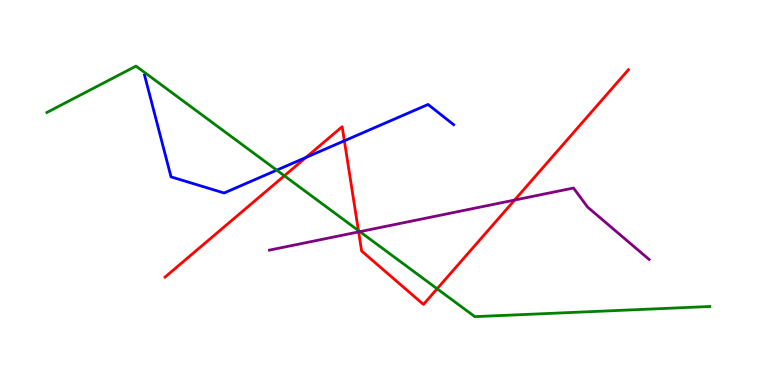[{'lines': ['blue', 'red'], 'intersections': [{'x': 3.95, 'y': 5.91}, {'x': 4.44, 'y': 6.34}]}, {'lines': ['green', 'red'], 'intersections': [{'x': 3.67, 'y': 5.43}, {'x': 4.62, 'y': 4.01}, {'x': 5.64, 'y': 2.5}]}, {'lines': ['purple', 'red'], 'intersections': [{'x': 4.63, 'y': 3.98}, {'x': 6.64, 'y': 4.8}]}, {'lines': ['blue', 'green'], 'intersections': [{'x': 3.57, 'y': 5.58}]}, {'lines': ['blue', 'purple'], 'intersections': []}, {'lines': ['green', 'purple'], 'intersections': [{'x': 4.64, 'y': 3.98}]}]